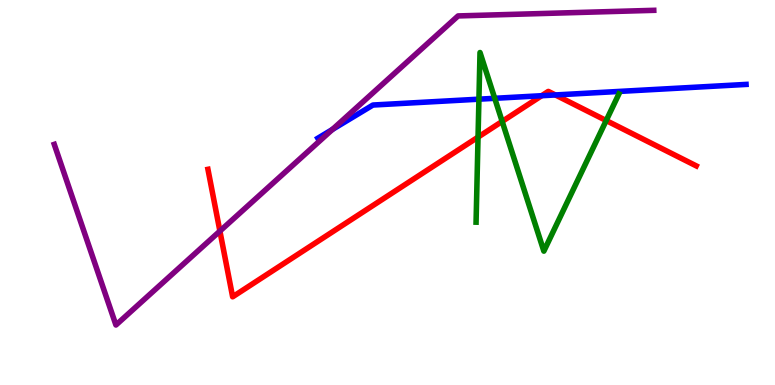[{'lines': ['blue', 'red'], 'intersections': [{'x': 6.99, 'y': 7.51}, {'x': 7.17, 'y': 7.53}]}, {'lines': ['green', 'red'], 'intersections': [{'x': 6.17, 'y': 6.44}, {'x': 6.48, 'y': 6.85}, {'x': 7.82, 'y': 6.87}]}, {'lines': ['purple', 'red'], 'intersections': [{'x': 2.84, 'y': 4.0}]}, {'lines': ['blue', 'green'], 'intersections': [{'x': 6.18, 'y': 7.42}, {'x': 6.38, 'y': 7.45}]}, {'lines': ['blue', 'purple'], 'intersections': [{'x': 4.29, 'y': 6.64}]}, {'lines': ['green', 'purple'], 'intersections': []}]